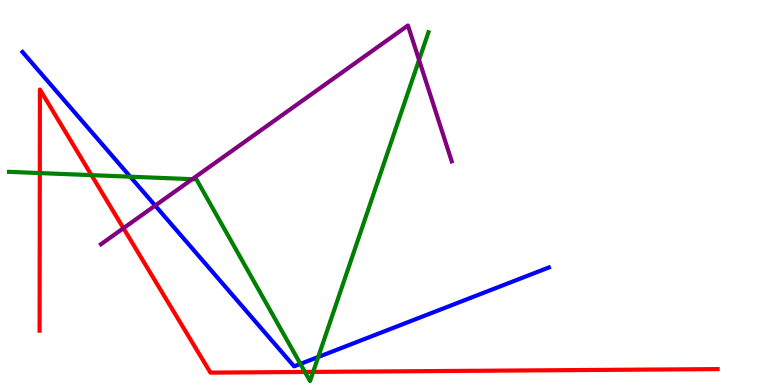[{'lines': ['blue', 'red'], 'intersections': []}, {'lines': ['green', 'red'], 'intersections': [{'x': 0.514, 'y': 5.5}, {'x': 1.18, 'y': 5.45}, {'x': 3.93, 'y': 0.339}, {'x': 4.04, 'y': 0.34}]}, {'lines': ['purple', 'red'], 'intersections': [{'x': 1.59, 'y': 4.07}]}, {'lines': ['blue', 'green'], 'intersections': [{'x': 1.68, 'y': 5.41}, {'x': 3.88, 'y': 0.548}, {'x': 4.11, 'y': 0.727}]}, {'lines': ['blue', 'purple'], 'intersections': [{'x': 2.0, 'y': 4.66}]}, {'lines': ['green', 'purple'], 'intersections': [{'x': 2.48, 'y': 5.35}, {'x': 5.41, 'y': 8.44}]}]